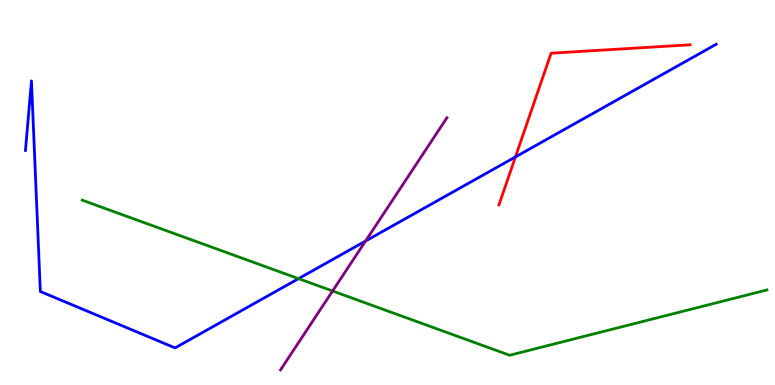[{'lines': ['blue', 'red'], 'intersections': [{'x': 6.65, 'y': 5.92}]}, {'lines': ['green', 'red'], 'intersections': []}, {'lines': ['purple', 'red'], 'intersections': []}, {'lines': ['blue', 'green'], 'intersections': [{'x': 3.85, 'y': 2.76}]}, {'lines': ['blue', 'purple'], 'intersections': [{'x': 4.72, 'y': 3.74}]}, {'lines': ['green', 'purple'], 'intersections': [{'x': 4.29, 'y': 2.44}]}]